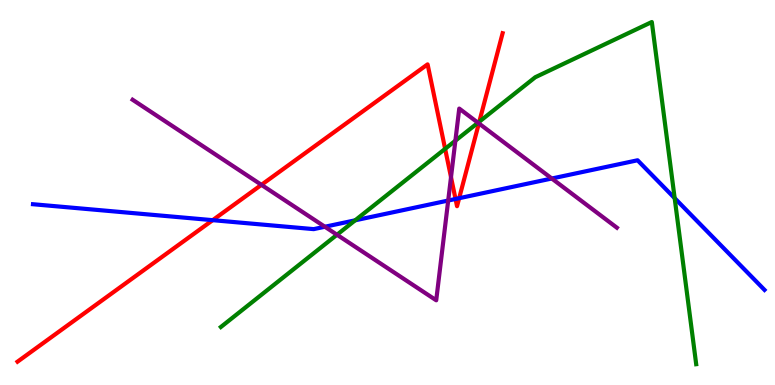[{'lines': ['blue', 'red'], 'intersections': [{'x': 2.74, 'y': 4.28}, {'x': 5.88, 'y': 4.83}, {'x': 5.92, 'y': 4.85}]}, {'lines': ['green', 'red'], 'intersections': [{'x': 5.74, 'y': 6.13}, {'x': 6.18, 'y': 6.84}]}, {'lines': ['purple', 'red'], 'intersections': [{'x': 3.37, 'y': 5.2}, {'x': 5.82, 'y': 5.4}, {'x': 6.18, 'y': 6.79}]}, {'lines': ['blue', 'green'], 'intersections': [{'x': 4.58, 'y': 4.28}, {'x': 8.71, 'y': 4.85}]}, {'lines': ['blue', 'purple'], 'intersections': [{'x': 4.19, 'y': 4.11}, {'x': 5.78, 'y': 4.79}, {'x': 7.12, 'y': 5.36}]}, {'lines': ['green', 'purple'], 'intersections': [{'x': 4.35, 'y': 3.9}, {'x': 5.88, 'y': 6.35}, {'x': 6.17, 'y': 6.81}]}]